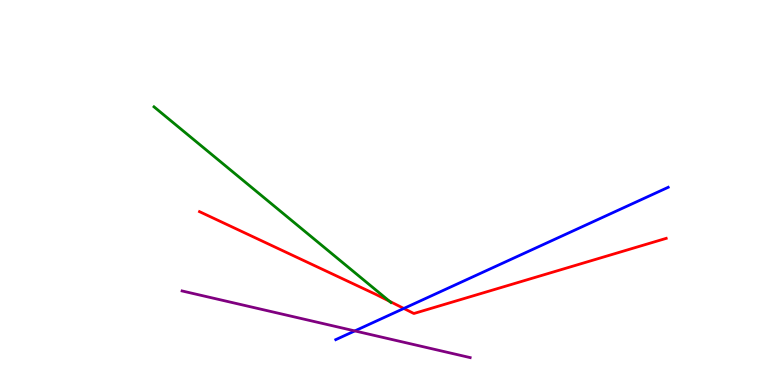[{'lines': ['blue', 'red'], 'intersections': [{'x': 5.21, 'y': 1.99}]}, {'lines': ['green', 'red'], 'intersections': [{'x': 5.02, 'y': 2.18}]}, {'lines': ['purple', 'red'], 'intersections': []}, {'lines': ['blue', 'green'], 'intersections': []}, {'lines': ['blue', 'purple'], 'intersections': [{'x': 4.58, 'y': 1.4}]}, {'lines': ['green', 'purple'], 'intersections': []}]